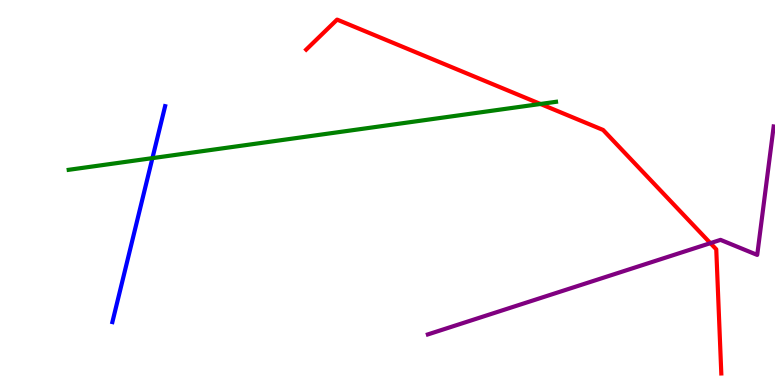[{'lines': ['blue', 'red'], 'intersections': []}, {'lines': ['green', 'red'], 'intersections': [{'x': 6.97, 'y': 7.3}]}, {'lines': ['purple', 'red'], 'intersections': [{'x': 9.17, 'y': 3.68}]}, {'lines': ['blue', 'green'], 'intersections': [{'x': 1.97, 'y': 5.89}]}, {'lines': ['blue', 'purple'], 'intersections': []}, {'lines': ['green', 'purple'], 'intersections': []}]